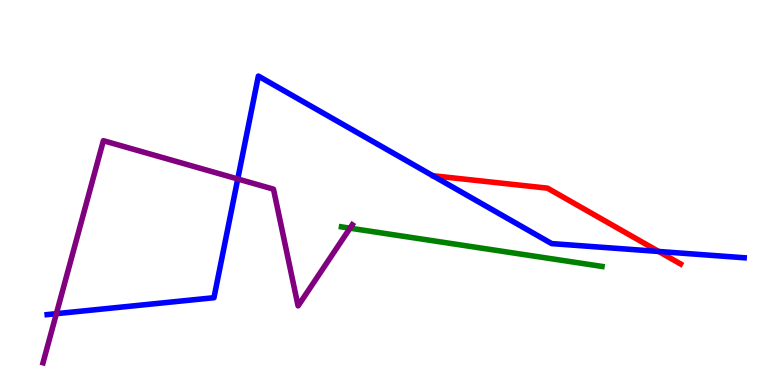[{'lines': ['blue', 'red'], 'intersections': [{'x': 8.5, 'y': 3.47}]}, {'lines': ['green', 'red'], 'intersections': []}, {'lines': ['purple', 'red'], 'intersections': []}, {'lines': ['blue', 'green'], 'intersections': []}, {'lines': ['blue', 'purple'], 'intersections': [{'x': 0.727, 'y': 1.85}, {'x': 3.07, 'y': 5.35}]}, {'lines': ['green', 'purple'], 'intersections': [{'x': 4.52, 'y': 4.07}]}]